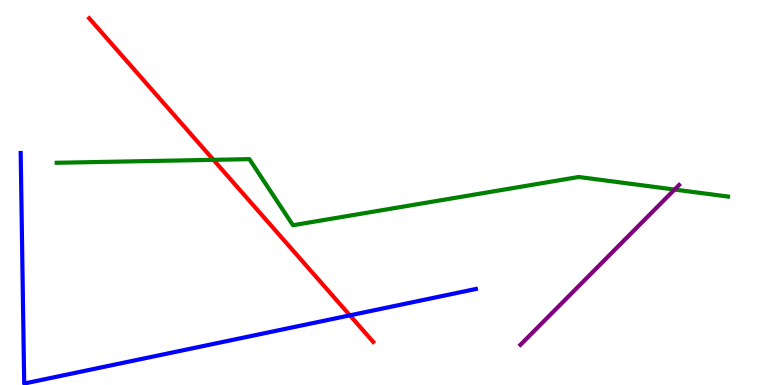[{'lines': ['blue', 'red'], 'intersections': [{'x': 4.51, 'y': 1.81}]}, {'lines': ['green', 'red'], 'intersections': [{'x': 2.75, 'y': 5.85}]}, {'lines': ['purple', 'red'], 'intersections': []}, {'lines': ['blue', 'green'], 'intersections': []}, {'lines': ['blue', 'purple'], 'intersections': []}, {'lines': ['green', 'purple'], 'intersections': [{'x': 8.7, 'y': 5.08}]}]